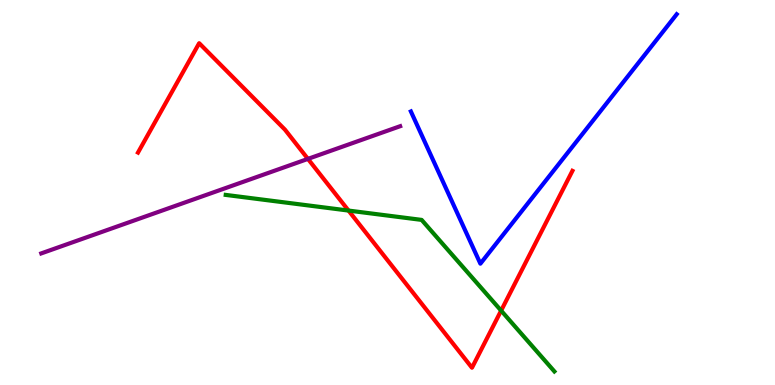[{'lines': ['blue', 'red'], 'intersections': []}, {'lines': ['green', 'red'], 'intersections': [{'x': 4.5, 'y': 4.53}, {'x': 6.47, 'y': 1.93}]}, {'lines': ['purple', 'red'], 'intersections': [{'x': 3.97, 'y': 5.87}]}, {'lines': ['blue', 'green'], 'intersections': []}, {'lines': ['blue', 'purple'], 'intersections': []}, {'lines': ['green', 'purple'], 'intersections': []}]